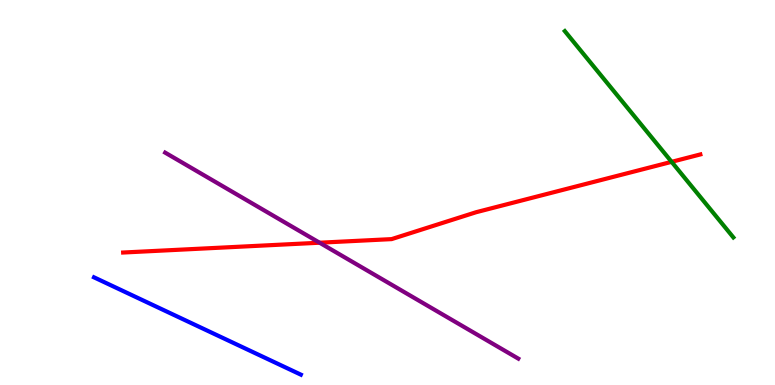[{'lines': ['blue', 'red'], 'intersections': []}, {'lines': ['green', 'red'], 'intersections': [{'x': 8.67, 'y': 5.8}]}, {'lines': ['purple', 'red'], 'intersections': [{'x': 4.12, 'y': 3.7}]}, {'lines': ['blue', 'green'], 'intersections': []}, {'lines': ['blue', 'purple'], 'intersections': []}, {'lines': ['green', 'purple'], 'intersections': []}]